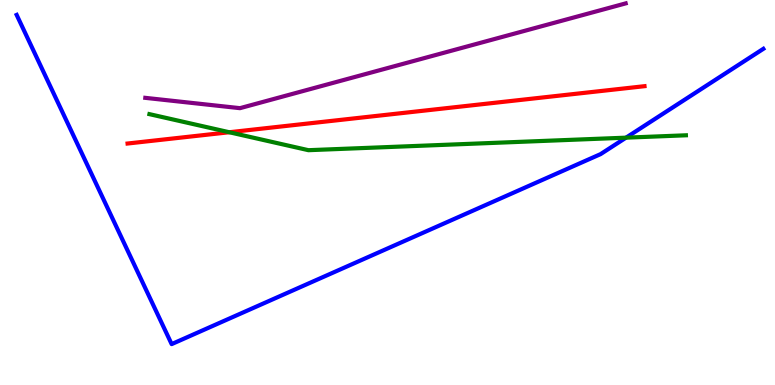[{'lines': ['blue', 'red'], 'intersections': []}, {'lines': ['green', 'red'], 'intersections': [{'x': 2.96, 'y': 6.57}]}, {'lines': ['purple', 'red'], 'intersections': []}, {'lines': ['blue', 'green'], 'intersections': [{'x': 8.08, 'y': 6.42}]}, {'lines': ['blue', 'purple'], 'intersections': []}, {'lines': ['green', 'purple'], 'intersections': []}]